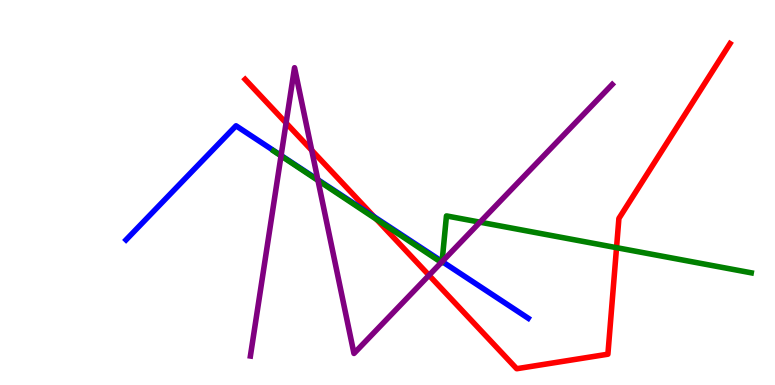[{'lines': ['blue', 'red'], 'intersections': [{'x': 4.83, 'y': 4.37}]}, {'lines': ['green', 'red'], 'intersections': [{'x': 4.86, 'y': 4.3}, {'x': 7.96, 'y': 3.57}]}, {'lines': ['purple', 'red'], 'intersections': [{'x': 3.69, 'y': 6.81}, {'x': 4.02, 'y': 6.1}, {'x': 5.54, 'y': 2.85}]}, {'lines': ['blue', 'green'], 'intersections': [{'x': 5.7, 'y': 3.21}]}, {'lines': ['blue', 'purple'], 'intersections': [{'x': 3.63, 'y': 5.96}, {'x': 4.1, 'y': 5.33}, {'x': 5.71, 'y': 3.21}]}, {'lines': ['green', 'purple'], 'intersections': [{'x': 3.63, 'y': 5.95}, {'x': 4.1, 'y': 5.31}, {'x': 5.7, 'y': 3.18}, {'x': 5.7, 'y': 3.2}, {'x': 6.19, 'y': 4.23}]}]